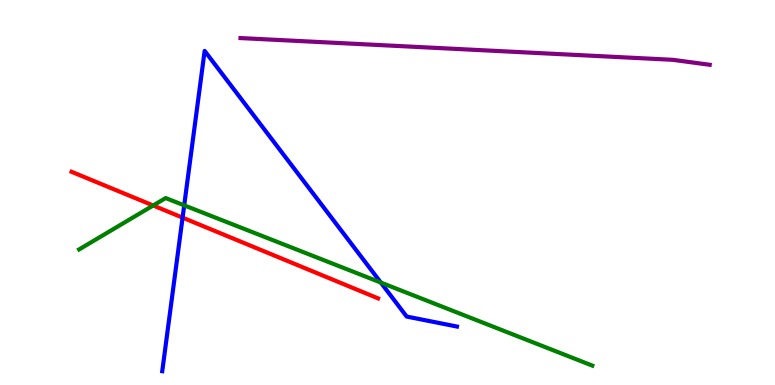[{'lines': ['blue', 'red'], 'intersections': [{'x': 2.36, 'y': 4.35}]}, {'lines': ['green', 'red'], 'intersections': [{'x': 1.98, 'y': 4.66}]}, {'lines': ['purple', 'red'], 'intersections': []}, {'lines': ['blue', 'green'], 'intersections': [{'x': 2.38, 'y': 4.67}, {'x': 4.91, 'y': 2.66}]}, {'lines': ['blue', 'purple'], 'intersections': []}, {'lines': ['green', 'purple'], 'intersections': []}]